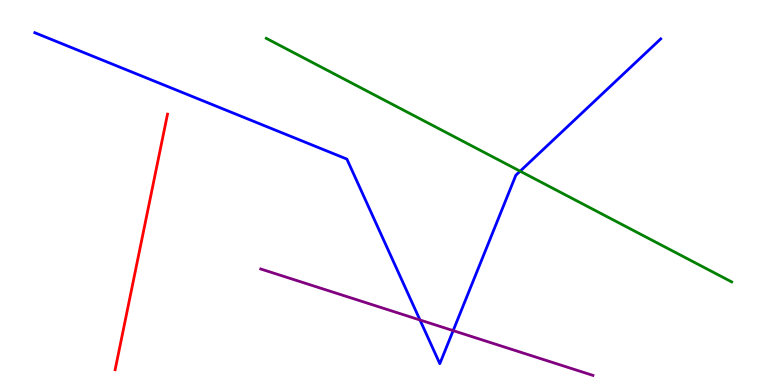[{'lines': ['blue', 'red'], 'intersections': []}, {'lines': ['green', 'red'], 'intersections': []}, {'lines': ['purple', 'red'], 'intersections': []}, {'lines': ['blue', 'green'], 'intersections': [{'x': 6.71, 'y': 5.55}]}, {'lines': ['blue', 'purple'], 'intersections': [{'x': 5.42, 'y': 1.69}, {'x': 5.85, 'y': 1.41}]}, {'lines': ['green', 'purple'], 'intersections': []}]